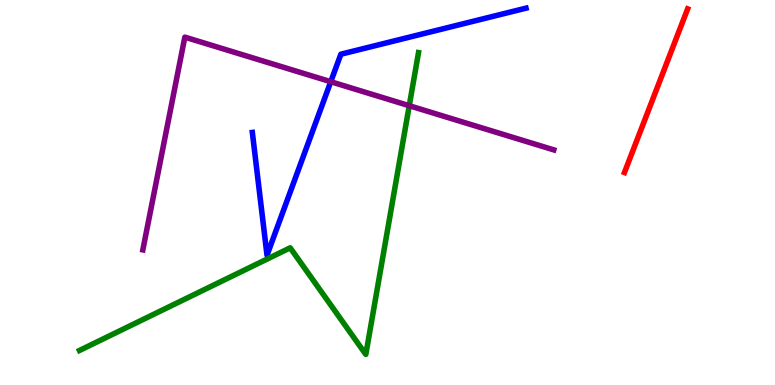[{'lines': ['blue', 'red'], 'intersections': []}, {'lines': ['green', 'red'], 'intersections': []}, {'lines': ['purple', 'red'], 'intersections': []}, {'lines': ['blue', 'green'], 'intersections': []}, {'lines': ['blue', 'purple'], 'intersections': [{'x': 4.27, 'y': 7.88}]}, {'lines': ['green', 'purple'], 'intersections': [{'x': 5.28, 'y': 7.25}]}]